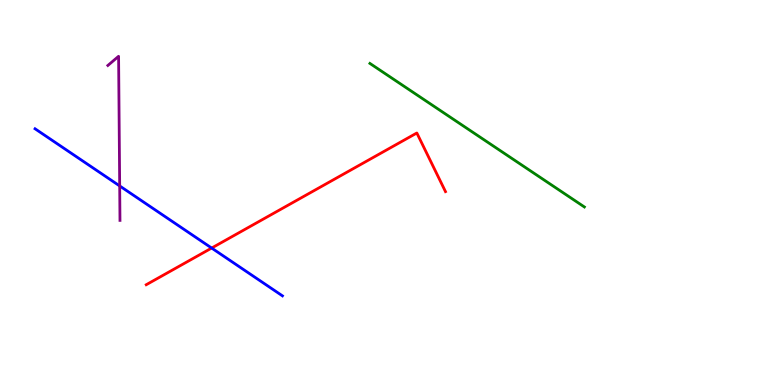[{'lines': ['blue', 'red'], 'intersections': [{'x': 2.73, 'y': 3.56}]}, {'lines': ['green', 'red'], 'intersections': []}, {'lines': ['purple', 'red'], 'intersections': []}, {'lines': ['blue', 'green'], 'intersections': []}, {'lines': ['blue', 'purple'], 'intersections': [{'x': 1.54, 'y': 5.17}]}, {'lines': ['green', 'purple'], 'intersections': []}]